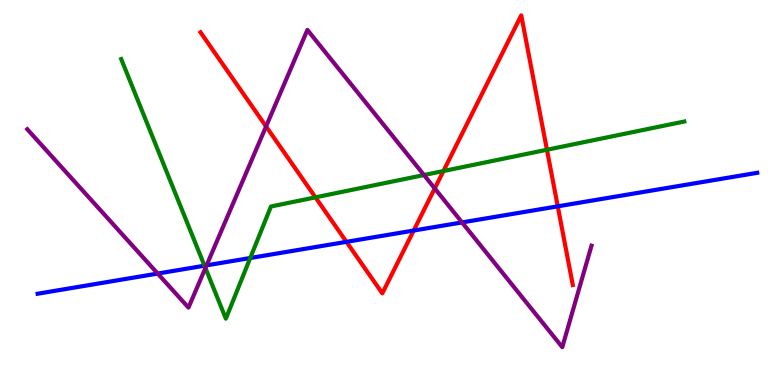[{'lines': ['blue', 'red'], 'intersections': [{'x': 4.47, 'y': 3.72}, {'x': 5.34, 'y': 4.01}, {'x': 7.2, 'y': 4.64}]}, {'lines': ['green', 'red'], 'intersections': [{'x': 4.07, 'y': 4.87}, {'x': 5.72, 'y': 5.56}, {'x': 7.06, 'y': 6.11}]}, {'lines': ['purple', 'red'], 'intersections': [{'x': 3.43, 'y': 6.72}, {'x': 5.61, 'y': 5.11}]}, {'lines': ['blue', 'green'], 'intersections': [{'x': 2.64, 'y': 3.1}, {'x': 3.23, 'y': 3.3}]}, {'lines': ['blue', 'purple'], 'intersections': [{'x': 2.03, 'y': 2.89}, {'x': 2.67, 'y': 3.11}, {'x': 5.96, 'y': 4.22}]}, {'lines': ['green', 'purple'], 'intersections': [{'x': 2.65, 'y': 3.04}, {'x': 5.47, 'y': 5.45}]}]